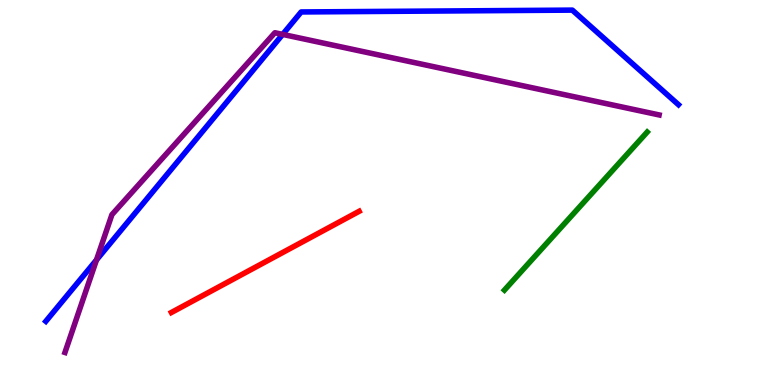[{'lines': ['blue', 'red'], 'intersections': []}, {'lines': ['green', 'red'], 'intersections': []}, {'lines': ['purple', 'red'], 'intersections': []}, {'lines': ['blue', 'green'], 'intersections': []}, {'lines': ['blue', 'purple'], 'intersections': [{'x': 1.25, 'y': 3.25}, {'x': 3.65, 'y': 9.11}]}, {'lines': ['green', 'purple'], 'intersections': []}]